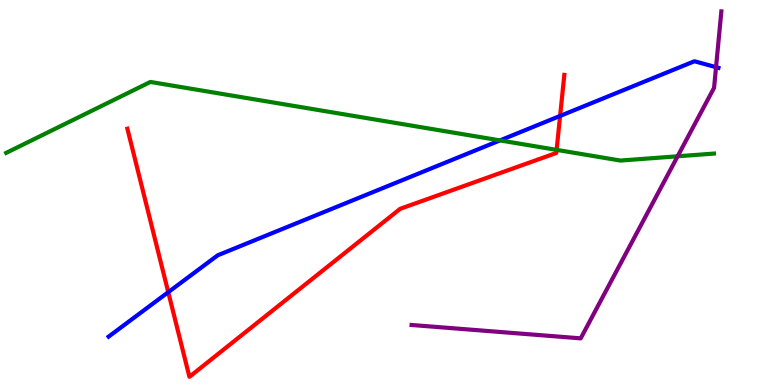[{'lines': ['blue', 'red'], 'intersections': [{'x': 2.17, 'y': 2.41}, {'x': 7.23, 'y': 6.99}]}, {'lines': ['green', 'red'], 'intersections': [{'x': 7.18, 'y': 6.11}]}, {'lines': ['purple', 'red'], 'intersections': []}, {'lines': ['blue', 'green'], 'intersections': [{'x': 6.45, 'y': 6.35}]}, {'lines': ['blue', 'purple'], 'intersections': [{'x': 9.24, 'y': 8.26}]}, {'lines': ['green', 'purple'], 'intersections': [{'x': 8.74, 'y': 5.94}]}]